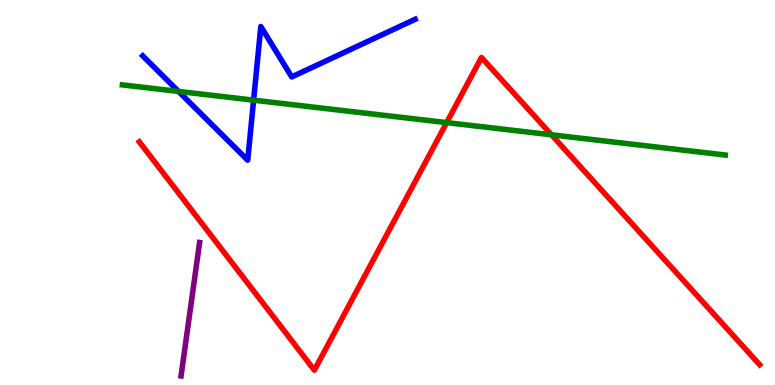[{'lines': ['blue', 'red'], 'intersections': []}, {'lines': ['green', 'red'], 'intersections': [{'x': 5.76, 'y': 6.82}, {'x': 7.12, 'y': 6.5}]}, {'lines': ['purple', 'red'], 'intersections': []}, {'lines': ['blue', 'green'], 'intersections': [{'x': 2.3, 'y': 7.63}, {'x': 3.27, 'y': 7.4}]}, {'lines': ['blue', 'purple'], 'intersections': []}, {'lines': ['green', 'purple'], 'intersections': []}]